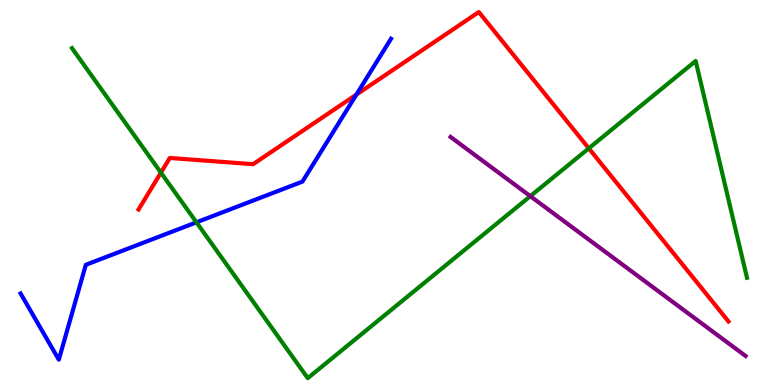[{'lines': ['blue', 'red'], 'intersections': [{'x': 4.6, 'y': 7.54}]}, {'lines': ['green', 'red'], 'intersections': [{'x': 2.08, 'y': 5.52}, {'x': 7.6, 'y': 6.15}]}, {'lines': ['purple', 'red'], 'intersections': []}, {'lines': ['blue', 'green'], 'intersections': [{'x': 2.53, 'y': 4.23}]}, {'lines': ['blue', 'purple'], 'intersections': []}, {'lines': ['green', 'purple'], 'intersections': [{'x': 6.84, 'y': 4.9}]}]